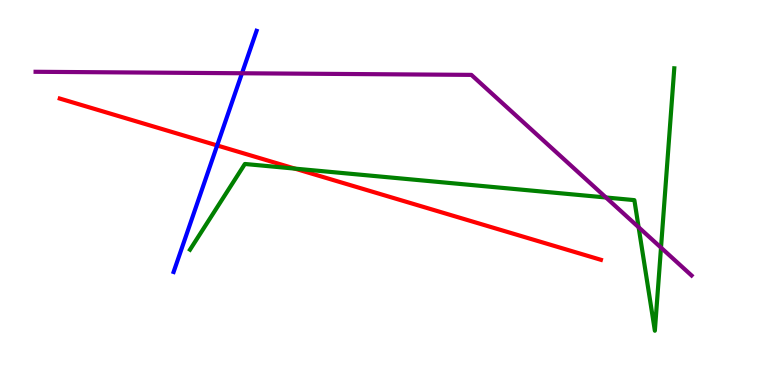[{'lines': ['blue', 'red'], 'intersections': [{'x': 2.8, 'y': 6.22}]}, {'lines': ['green', 'red'], 'intersections': [{'x': 3.81, 'y': 5.62}]}, {'lines': ['purple', 'red'], 'intersections': []}, {'lines': ['blue', 'green'], 'intersections': []}, {'lines': ['blue', 'purple'], 'intersections': [{'x': 3.12, 'y': 8.1}]}, {'lines': ['green', 'purple'], 'intersections': [{'x': 7.82, 'y': 4.87}, {'x': 8.24, 'y': 4.1}, {'x': 8.53, 'y': 3.57}]}]